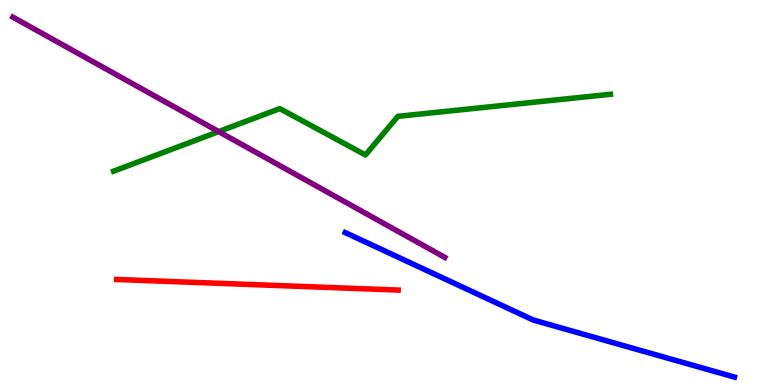[{'lines': ['blue', 'red'], 'intersections': []}, {'lines': ['green', 'red'], 'intersections': []}, {'lines': ['purple', 'red'], 'intersections': []}, {'lines': ['blue', 'green'], 'intersections': []}, {'lines': ['blue', 'purple'], 'intersections': []}, {'lines': ['green', 'purple'], 'intersections': [{'x': 2.82, 'y': 6.58}]}]